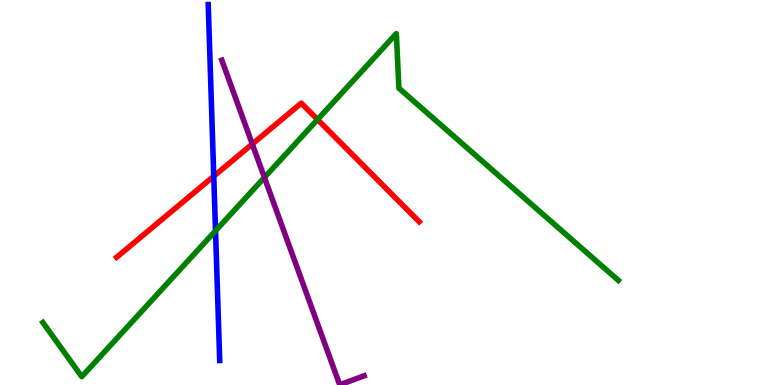[{'lines': ['blue', 'red'], 'intersections': [{'x': 2.76, 'y': 5.42}]}, {'lines': ['green', 'red'], 'intersections': [{'x': 4.1, 'y': 6.9}]}, {'lines': ['purple', 'red'], 'intersections': [{'x': 3.26, 'y': 6.26}]}, {'lines': ['blue', 'green'], 'intersections': [{'x': 2.78, 'y': 4.01}]}, {'lines': ['blue', 'purple'], 'intersections': []}, {'lines': ['green', 'purple'], 'intersections': [{'x': 3.41, 'y': 5.39}]}]